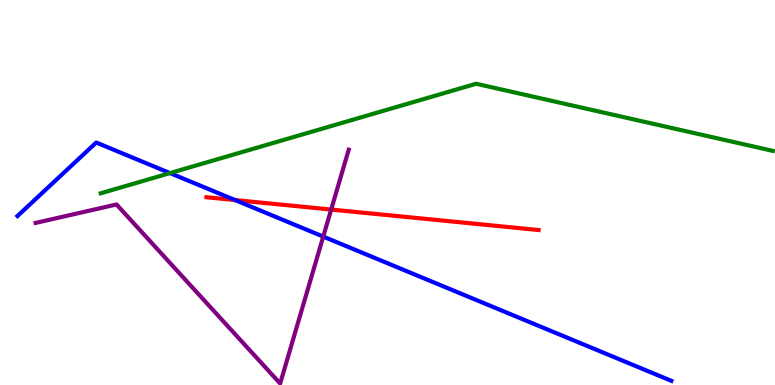[{'lines': ['blue', 'red'], 'intersections': [{'x': 3.03, 'y': 4.8}]}, {'lines': ['green', 'red'], 'intersections': []}, {'lines': ['purple', 'red'], 'intersections': [{'x': 4.27, 'y': 4.56}]}, {'lines': ['blue', 'green'], 'intersections': [{'x': 2.19, 'y': 5.5}]}, {'lines': ['blue', 'purple'], 'intersections': [{'x': 4.17, 'y': 3.85}]}, {'lines': ['green', 'purple'], 'intersections': []}]